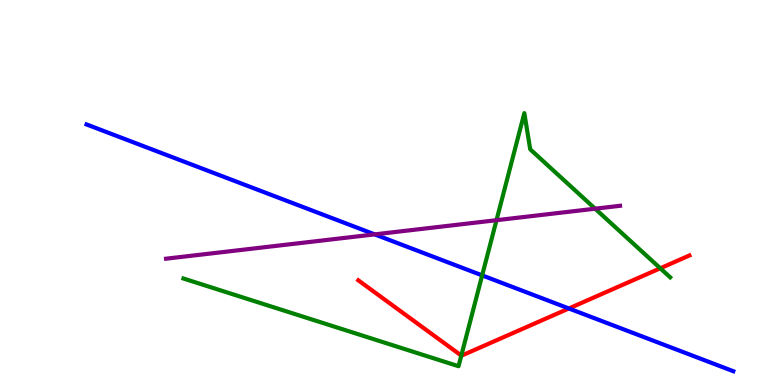[{'lines': ['blue', 'red'], 'intersections': [{'x': 7.34, 'y': 1.99}]}, {'lines': ['green', 'red'], 'intersections': [{'x': 5.95, 'y': 0.764}, {'x': 8.52, 'y': 3.03}]}, {'lines': ['purple', 'red'], 'intersections': []}, {'lines': ['blue', 'green'], 'intersections': [{'x': 6.22, 'y': 2.85}]}, {'lines': ['blue', 'purple'], 'intersections': [{'x': 4.83, 'y': 3.91}]}, {'lines': ['green', 'purple'], 'intersections': [{'x': 6.41, 'y': 4.28}, {'x': 7.68, 'y': 4.58}]}]